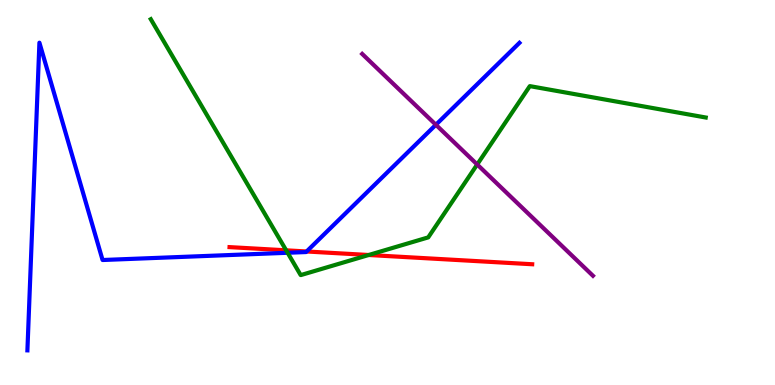[{'lines': ['blue', 'red'], 'intersections': [{'x': 3.96, 'y': 3.47}]}, {'lines': ['green', 'red'], 'intersections': [{'x': 3.69, 'y': 3.5}, {'x': 4.76, 'y': 3.38}]}, {'lines': ['purple', 'red'], 'intersections': []}, {'lines': ['blue', 'green'], 'intersections': [{'x': 3.71, 'y': 3.43}]}, {'lines': ['blue', 'purple'], 'intersections': [{'x': 5.62, 'y': 6.76}]}, {'lines': ['green', 'purple'], 'intersections': [{'x': 6.16, 'y': 5.73}]}]